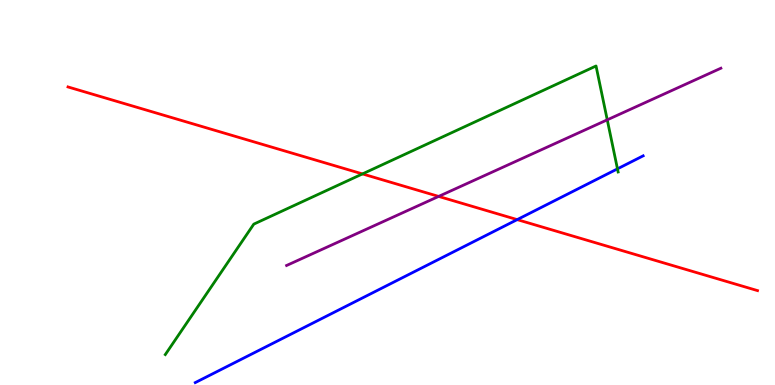[{'lines': ['blue', 'red'], 'intersections': [{'x': 6.67, 'y': 4.3}]}, {'lines': ['green', 'red'], 'intersections': [{'x': 4.68, 'y': 5.48}]}, {'lines': ['purple', 'red'], 'intersections': [{'x': 5.66, 'y': 4.9}]}, {'lines': ['blue', 'green'], 'intersections': [{'x': 7.97, 'y': 5.61}]}, {'lines': ['blue', 'purple'], 'intersections': []}, {'lines': ['green', 'purple'], 'intersections': [{'x': 7.84, 'y': 6.89}]}]